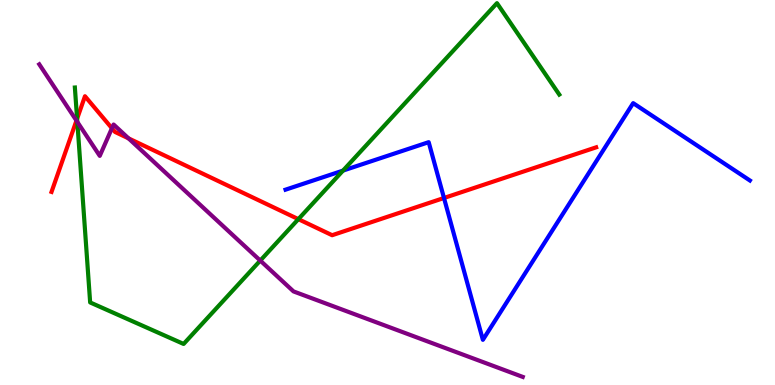[{'lines': ['blue', 'red'], 'intersections': [{'x': 5.73, 'y': 4.86}]}, {'lines': ['green', 'red'], 'intersections': [{'x': 0.995, 'y': 6.92}, {'x': 3.85, 'y': 4.31}]}, {'lines': ['purple', 'red'], 'intersections': [{'x': 0.986, 'y': 6.87}, {'x': 1.44, 'y': 6.67}, {'x': 1.66, 'y': 6.41}]}, {'lines': ['blue', 'green'], 'intersections': [{'x': 4.43, 'y': 5.57}]}, {'lines': ['blue', 'purple'], 'intersections': []}, {'lines': ['green', 'purple'], 'intersections': [{'x': 0.998, 'y': 6.83}, {'x': 3.36, 'y': 3.23}]}]